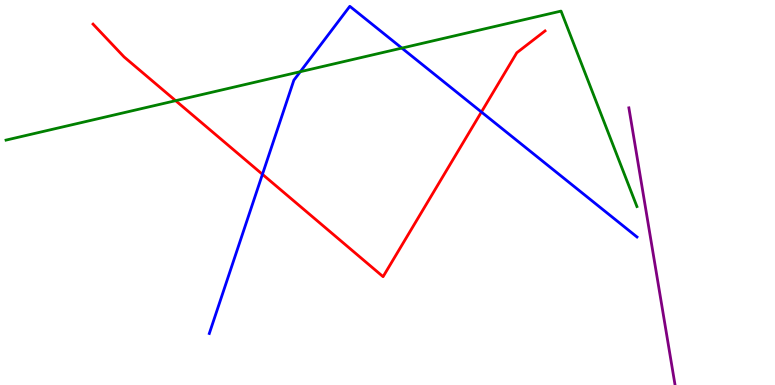[{'lines': ['blue', 'red'], 'intersections': [{'x': 3.39, 'y': 5.47}, {'x': 6.21, 'y': 7.09}]}, {'lines': ['green', 'red'], 'intersections': [{'x': 2.27, 'y': 7.39}]}, {'lines': ['purple', 'red'], 'intersections': []}, {'lines': ['blue', 'green'], 'intersections': [{'x': 3.87, 'y': 8.14}, {'x': 5.19, 'y': 8.75}]}, {'lines': ['blue', 'purple'], 'intersections': []}, {'lines': ['green', 'purple'], 'intersections': []}]